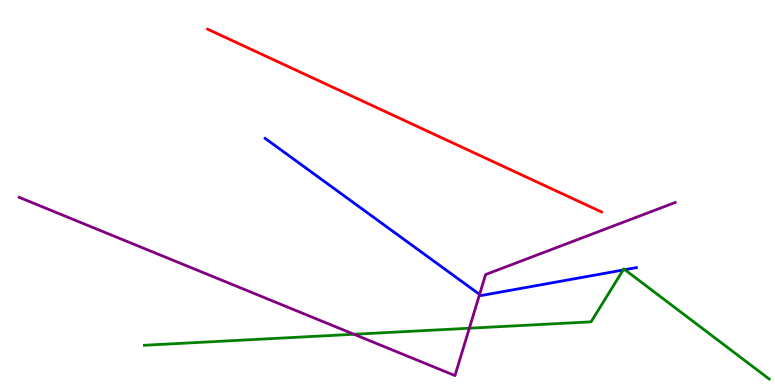[{'lines': ['blue', 'red'], 'intersections': []}, {'lines': ['green', 'red'], 'intersections': []}, {'lines': ['purple', 'red'], 'intersections': []}, {'lines': ['blue', 'green'], 'intersections': [{'x': 8.04, 'y': 2.99}, {'x': 8.06, 'y': 2.99}]}, {'lines': ['blue', 'purple'], 'intersections': [{'x': 6.19, 'y': 2.35}]}, {'lines': ['green', 'purple'], 'intersections': [{'x': 4.57, 'y': 1.32}, {'x': 6.06, 'y': 1.47}]}]